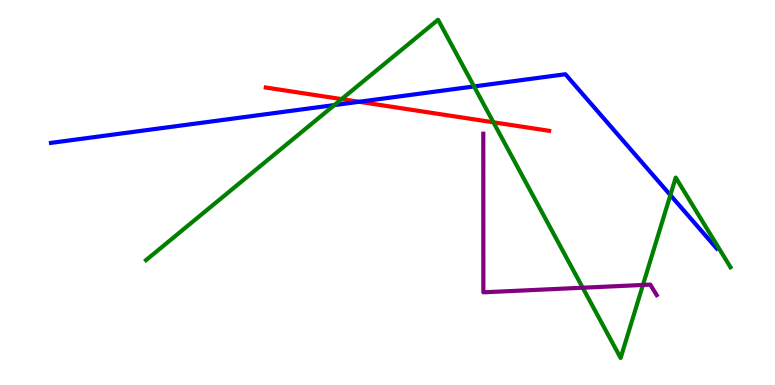[{'lines': ['blue', 'red'], 'intersections': [{'x': 4.63, 'y': 7.36}]}, {'lines': ['green', 'red'], 'intersections': [{'x': 4.41, 'y': 7.43}, {'x': 6.37, 'y': 6.82}]}, {'lines': ['purple', 'red'], 'intersections': []}, {'lines': ['blue', 'green'], 'intersections': [{'x': 4.31, 'y': 7.27}, {'x': 6.12, 'y': 7.75}, {'x': 8.65, 'y': 4.93}]}, {'lines': ['blue', 'purple'], 'intersections': []}, {'lines': ['green', 'purple'], 'intersections': [{'x': 7.52, 'y': 2.53}, {'x': 8.3, 'y': 2.6}]}]